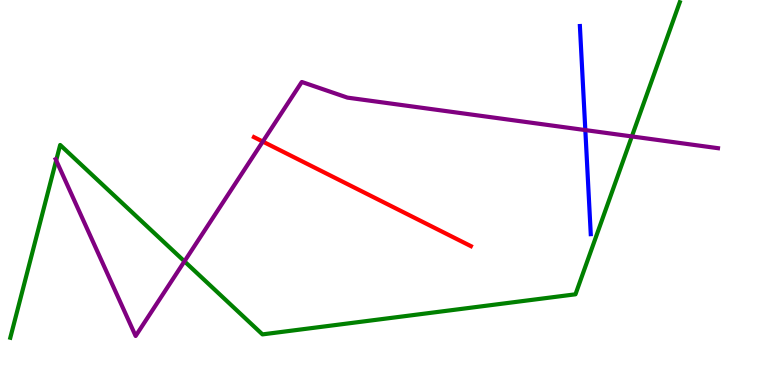[{'lines': ['blue', 'red'], 'intersections': []}, {'lines': ['green', 'red'], 'intersections': []}, {'lines': ['purple', 'red'], 'intersections': [{'x': 3.39, 'y': 6.32}]}, {'lines': ['blue', 'green'], 'intersections': []}, {'lines': ['blue', 'purple'], 'intersections': [{'x': 7.55, 'y': 6.62}]}, {'lines': ['green', 'purple'], 'intersections': [{'x': 0.725, 'y': 5.83}, {'x': 2.38, 'y': 3.21}, {'x': 8.15, 'y': 6.46}]}]